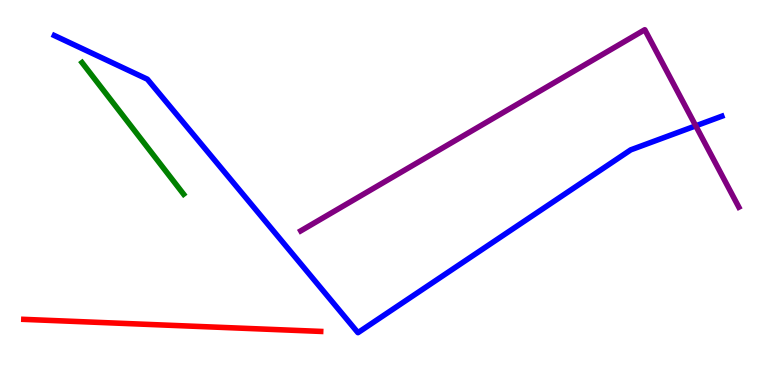[{'lines': ['blue', 'red'], 'intersections': []}, {'lines': ['green', 'red'], 'intersections': []}, {'lines': ['purple', 'red'], 'intersections': []}, {'lines': ['blue', 'green'], 'intersections': []}, {'lines': ['blue', 'purple'], 'intersections': [{'x': 8.98, 'y': 6.73}]}, {'lines': ['green', 'purple'], 'intersections': []}]